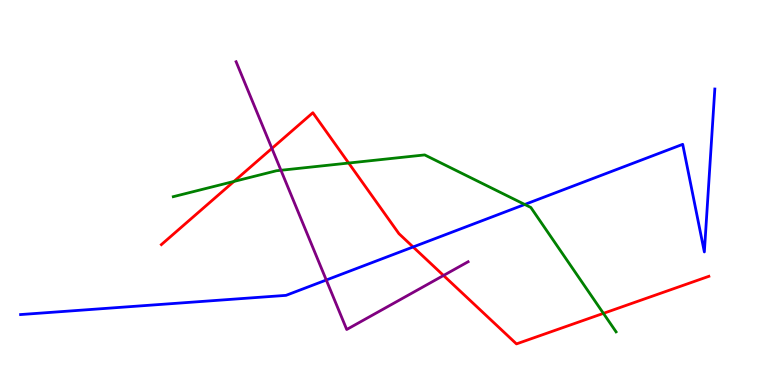[{'lines': ['blue', 'red'], 'intersections': [{'x': 5.33, 'y': 3.59}]}, {'lines': ['green', 'red'], 'intersections': [{'x': 3.02, 'y': 5.29}, {'x': 4.5, 'y': 5.77}, {'x': 7.79, 'y': 1.86}]}, {'lines': ['purple', 'red'], 'intersections': [{'x': 3.51, 'y': 6.15}, {'x': 5.72, 'y': 2.84}]}, {'lines': ['blue', 'green'], 'intersections': [{'x': 6.77, 'y': 4.69}]}, {'lines': ['blue', 'purple'], 'intersections': [{'x': 4.21, 'y': 2.73}]}, {'lines': ['green', 'purple'], 'intersections': [{'x': 3.63, 'y': 5.58}]}]